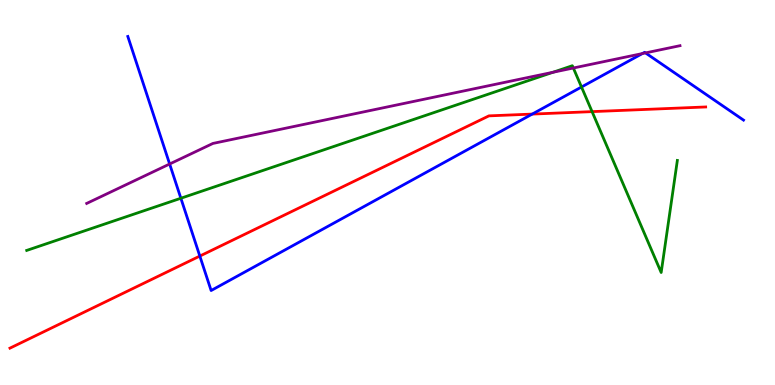[{'lines': ['blue', 'red'], 'intersections': [{'x': 2.58, 'y': 3.35}, {'x': 6.87, 'y': 7.04}]}, {'lines': ['green', 'red'], 'intersections': [{'x': 7.64, 'y': 7.1}]}, {'lines': ['purple', 'red'], 'intersections': []}, {'lines': ['blue', 'green'], 'intersections': [{'x': 2.33, 'y': 4.85}, {'x': 7.5, 'y': 7.74}]}, {'lines': ['blue', 'purple'], 'intersections': [{'x': 2.19, 'y': 5.74}, {'x': 8.29, 'y': 8.61}, {'x': 8.33, 'y': 8.63}]}, {'lines': ['green', 'purple'], 'intersections': [{'x': 7.14, 'y': 8.12}, {'x': 7.4, 'y': 8.23}]}]